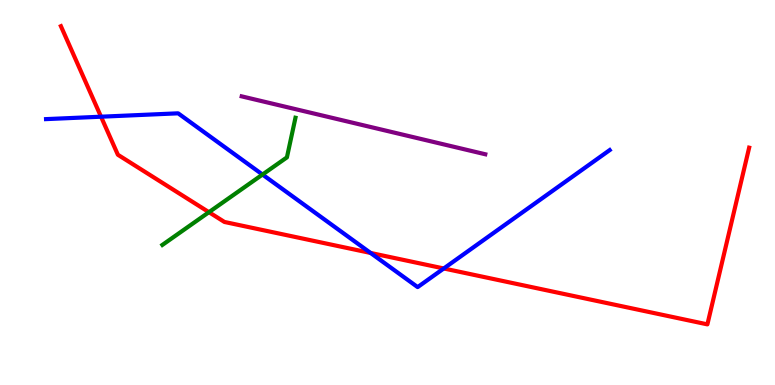[{'lines': ['blue', 'red'], 'intersections': [{'x': 1.3, 'y': 6.97}, {'x': 4.78, 'y': 3.43}, {'x': 5.73, 'y': 3.03}]}, {'lines': ['green', 'red'], 'intersections': [{'x': 2.7, 'y': 4.49}]}, {'lines': ['purple', 'red'], 'intersections': []}, {'lines': ['blue', 'green'], 'intersections': [{'x': 3.39, 'y': 5.47}]}, {'lines': ['blue', 'purple'], 'intersections': []}, {'lines': ['green', 'purple'], 'intersections': []}]